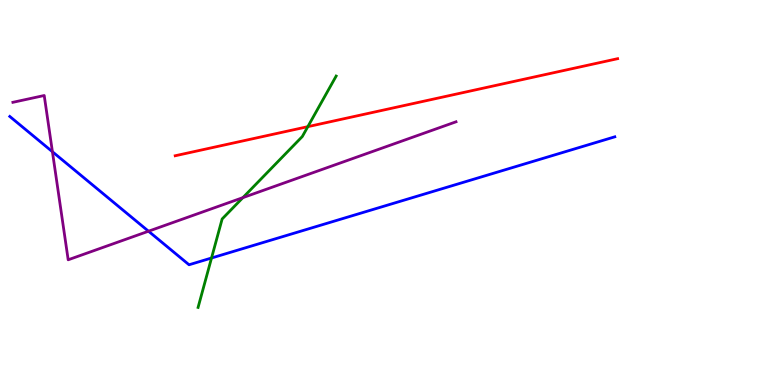[{'lines': ['blue', 'red'], 'intersections': []}, {'lines': ['green', 'red'], 'intersections': [{'x': 3.97, 'y': 6.71}]}, {'lines': ['purple', 'red'], 'intersections': []}, {'lines': ['blue', 'green'], 'intersections': [{'x': 2.73, 'y': 3.3}]}, {'lines': ['blue', 'purple'], 'intersections': [{'x': 0.676, 'y': 6.06}, {'x': 1.92, 'y': 3.99}]}, {'lines': ['green', 'purple'], 'intersections': [{'x': 3.13, 'y': 4.87}]}]